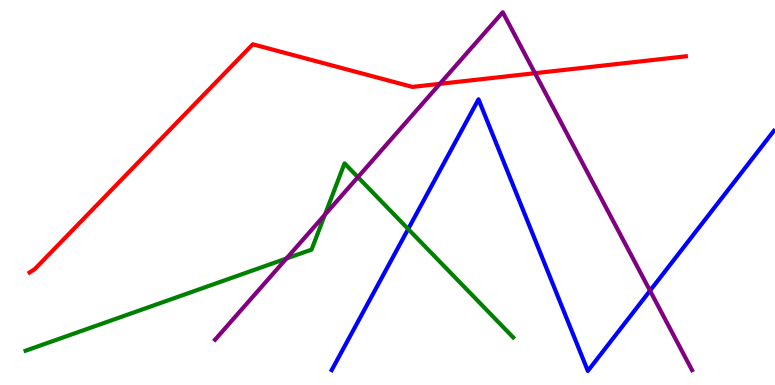[{'lines': ['blue', 'red'], 'intersections': []}, {'lines': ['green', 'red'], 'intersections': []}, {'lines': ['purple', 'red'], 'intersections': [{'x': 5.68, 'y': 7.82}, {'x': 6.9, 'y': 8.1}]}, {'lines': ['blue', 'green'], 'intersections': [{'x': 5.27, 'y': 4.05}]}, {'lines': ['blue', 'purple'], 'intersections': [{'x': 8.39, 'y': 2.45}]}, {'lines': ['green', 'purple'], 'intersections': [{'x': 3.7, 'y': 3.29}, {'x': 4.19, 'y': 4.42}, {'x': 4.62, 'y': 5.4}]}]